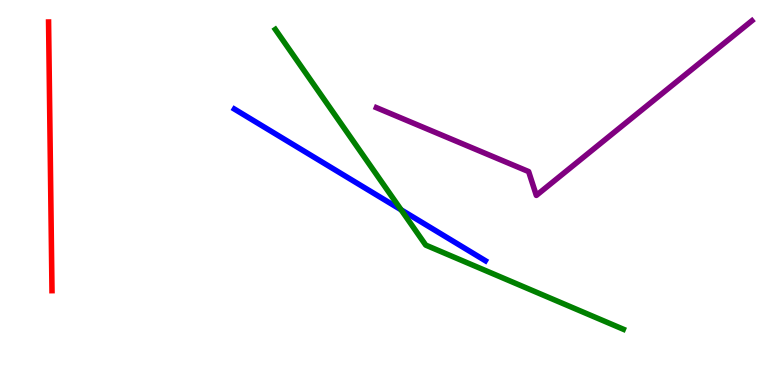[{'lines': ['blue', 'red'], 'intersections': []}, {'lines': ['green', 'red'], 'intersections': []}, {'lines': ['purple', 'red'], 'intersections': []}, {'lines': ['blue', 'green'], 'intersections': [{'x': 5.18, 'y': 4.55}]}, {'lines': ['blue', 'purple'], 'intersections': []}, {'lines': ['green', 'purple'], 'intersections': []}]